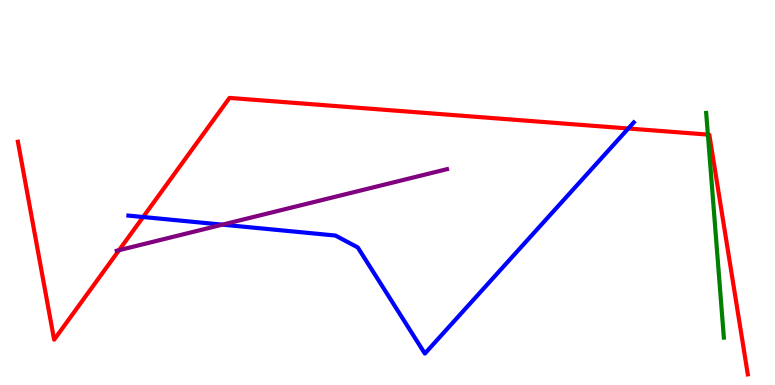[{'lines': ['blue', 'red'], 'intersections': [{'x': 1.85, 'y': 4.36}, {'x': 8.11, 'y': 6.66}]}, {'lines': ['green', 'red'], 'intersections': [{'x': 9.13, 'y': 6.5}]}, {'lines': ['purple', 'red'], 'intersections': [{'x': 1.54, 'y': 3.5}]}, {'lines': ['blue', 'green'], 'intersections': []}, {'lines': ['blue', 'purple'], 'intersections': [{'x': 2.87, 'y': 4.16}]}, {'lines': ['green', 'purple'], 'intersections': []}]